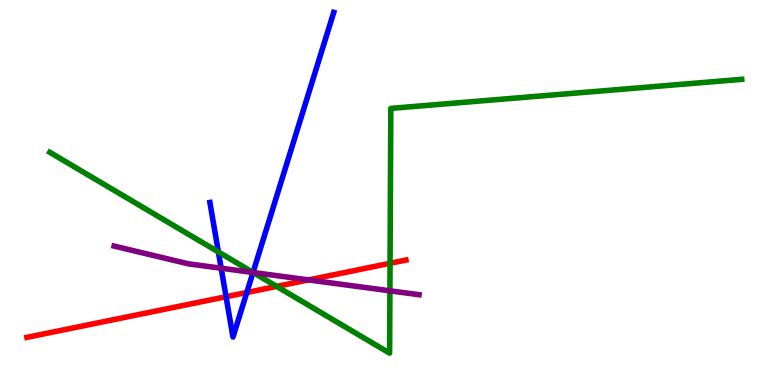[{'lines': ['blue', 'red'], 'intersections': [{'x': 2.92, 'y': 2.29}, {'x': 3.18, 'y': 2.4}]}, {'lines': ['green', 'red'], 'intersections': [{'x': 3.57, 'y': 2.56}, {'x': 5.03, 'y': 3.16}]}, {'lines': ['purple', 'red'], 'intersections': [{'x': 3.98, 'y': 2.73}]}, {'lines': ['blue', 'green'], 'intersections': [{'x': 2.82, 'y': 3.46}, {'x': 3.26, 'y': 2.92}]}, {'lines': ['blue', 'purple'], 'intersections': [{'x': 2.85, 'y': 3.03}, {'x': 3.26, 'y': 2.92}]}, {'lines': ['green', 'purple'], 'intersections': [{'x': 3.27, 'y': 2.92}, {'x': 5.03, 'y': 2.45}]}]